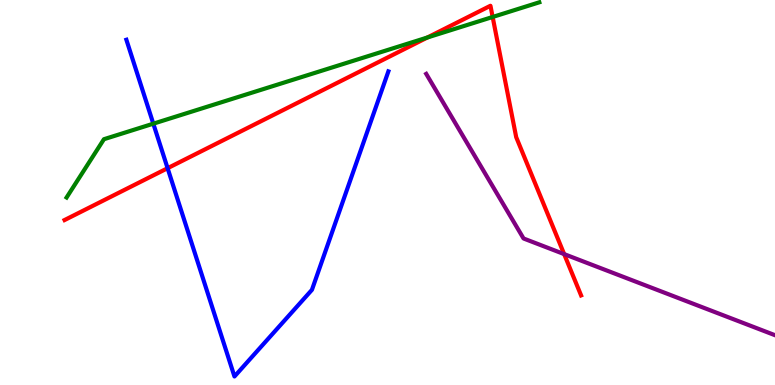[{'lines': ['blue', 'red'], 'intersections': [{'x': 2.16, 'y': 5.63}]}, {'lines': ['green', 'red'], 'intersections': [{'x': 5.51, 'y': 9.03}, {'x': 6.36, 'y': 9.56}]}, {'lines': ['purple', 'red'], 'intersections': [{'x': 7.28, 'y': 3.4}]}, {'lines': ['blue', 'green'], 'intersections': [{'x': 1.98, 'y': 6.79}]}, {'lines': ['blue', 'purple'], 'intersections': []}, {'lines': ['green', 'purple'], 'intersections': []}]